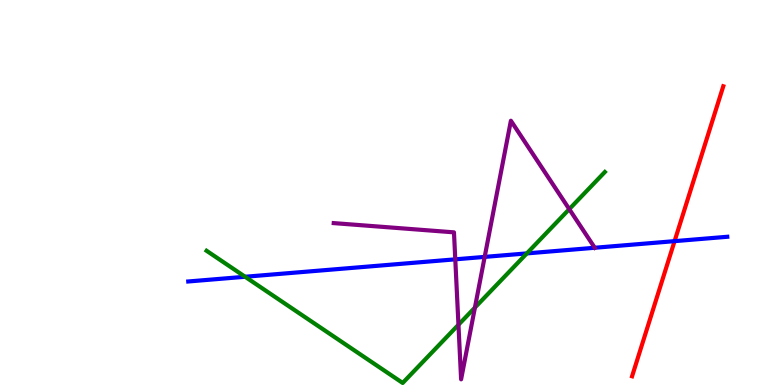[{'lines': ['blue', 'red'], 'intersections': [{'x': 8.7, 'y': 3.74}]}, {'lines': ['green', 'red'], 'intersections': []}, {'lines': ['purple', 'red'], 'intersections': []}, {'lines': ['blue', 'green'], 'intersections': [{'x': 3.16, 'y': 2.81}, {'x': 6.8, 'y': 3.42}]}, {'lines': ['blue', 'purple'], 'intersections': [{'x': 5.87, 'y': 3.26}, {'x': 6.25, 'y': 3.33}, {'x': 7.67, 'y': 3.56}]}, {'lines': ['green', 'purple'], 'intersections': [{'x': 5.92, 'y': 1.56}, {'x': 6.13, 'y': 2.01}, {'x': 7.35, 'y': 4.57}]}]